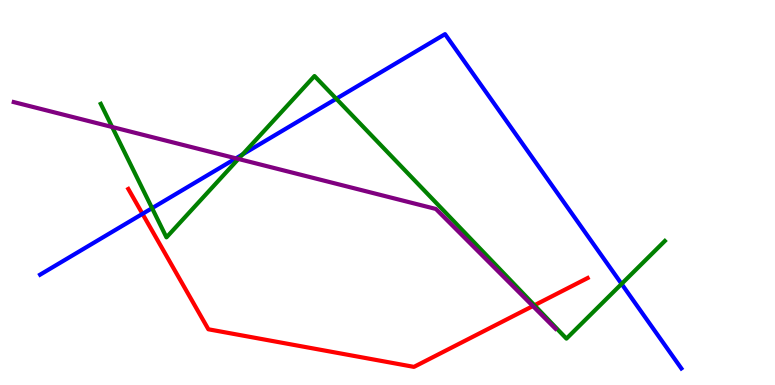[{'lines': ['blue', 'red'], 'intersections': [{'x': 1.84, 'y': 4.45}]}, {'lines': ['green', 'red'], 'intersections': [{'x': 6.9, 'y': 2.07}]}, {'lines': ['purple', 'red'], 'intersections': [{'x': 6.88, 'y': 2.05}]}, {'lines': ['blue', 'green'], 'intersections': [{'x': 1.96, 'y': 4.59}, {'x': 3.13, 'y': 5.99}, {'x': 4.34, 'y': 7.44}, {'x': 8.02, 'y': 2.63}]}, {'lines': ['blue', 'purple'], 'intersections': [{'x': 3.04, 'y': 5.89}]}, {'lines': ['green', 'purple'], 'intersections': [{'x': 1.45, 'y': 6.7}, {'x': 3.08, 'y': 5.87}]}]